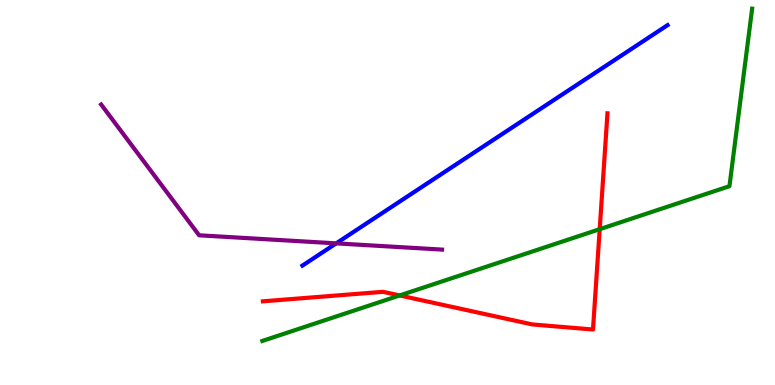[{'lines': ['blue', 'red'], 'intersections': []}, {'lines': ['green', 'red'], 'intersections': [{'x': 5.16, 'y': 2.33}, {'x': 7.74, 'y': 4.05}]}, {'lines': ['purple', 'red'], 'intersections': []}, {'lines': ['blue', 'green'], 'intersections': []}, {'lines': ['blue', 'purple'], 'intersections': [{'x': 4.34, 'y': 3.68}]}, {'lines': ['green', 'purple'], 'intersections': []}]